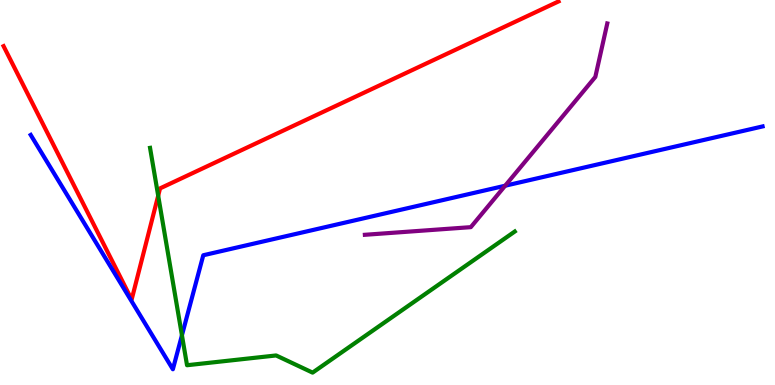[{'lines': ['blue', 'red'], 'intersections': []}, {'lines': ['green', 'red'], 'intersections': [{'x': 2.04, 'y': 4.92}]}, {'lines': ['purple', 'red'], 'intersections': []}, {'lines': ['blue', 'green'], 'intersections': [{'x': 2.35, 'y': 1.29}]}, {'lines': ['blue', 'purple'], 'intersections': [{'x': 6.52, 'y': 5.18}]}, {'lines': ['green', 'purple'], 'intersections': []}]